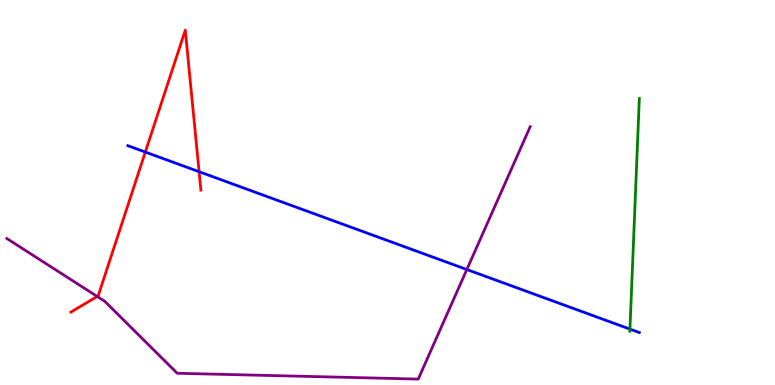[{'lines': ['blue', 'red'], 'intersections': [{'x': 1.88, 'y': 6.05}, {'x': 2.57, 'y': 5.54}]}, {'lines': ['green', 'red'], 'intersections': []}, {'lines': ['purple', 'red'], 'intersections': [{'x': 1.25, 'y': 2.3}]}, {'lines': ['blue', 'green'], 'intersections': [{'x': 8.13, 'y': 1.45}]}, {'lines': ['blue', 'purple'], 'intersections': [{'x': 6.02, 'y': 3.0}]}, {'lines': ['green', 'purple'], 'intersections': []}]